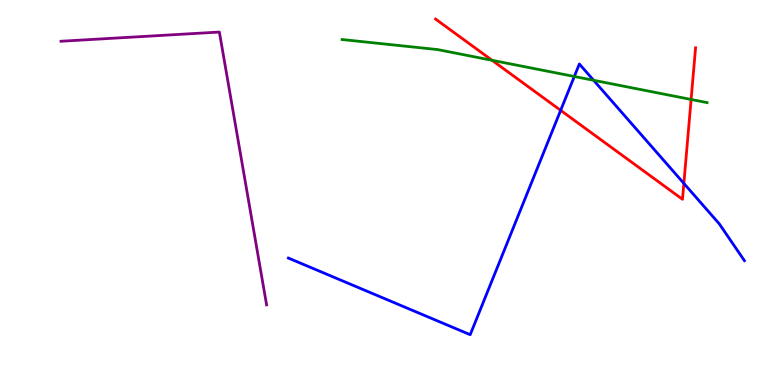[{'lines': ['blue', 'red'], 'intersections': [{'x': 7.23, 'y': 7.13}, {'x': 8.82, 'y': 5.24}]}, {'lines': ['green', 'red'], 'intersections': [{'x': 6.35, 'y': 8.43}, {'x': 8.92, 'y': 7.42}]}, {'lines': ['purple', 'red'], 'intersections': []}, {'lines': ['blue', 'green'], 'intersections': [{'x': 7.41, 'y': 8.01}, {'x': 7.66, 'y': 7.91}]}, {'lines': ['blue', 'purple'], 'intersections': []}, {'lines': ['green', 'purple'], 'intersections': []}]